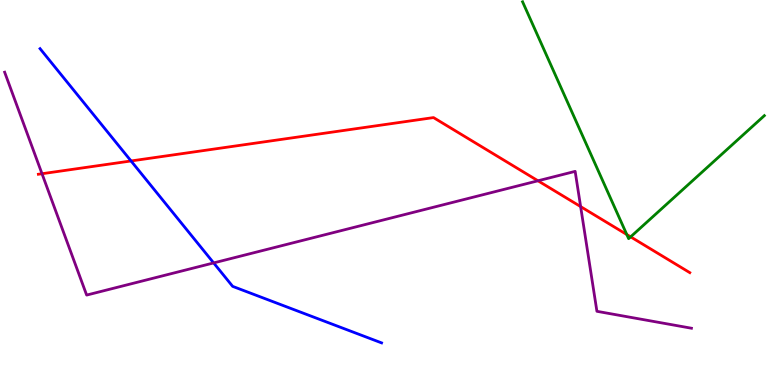[{'lines': ['blue', 'red'], 'intersections': [{'x': 1.69, 'y': 5.82}]}, {'lines': ['green', 'red'], 'intersections': [{'x': 8.09, 'y': 3.91}, {'x': 8.14, 'y': 3.85}]}, {'lines': ['purple', 'red'], 'intersections': [{'x': 0.542, 'y': 5.49}, {'x': 6.94, 'y': 5.3}, {'x': 7.49, 'y': 4.63}]}, {'lines': ['blue', 'green'], 'intersections': []}, {'lines': ['blue', 'purple'], 'intersections': [{'x': 2.76, 'y': 3.17}]}, {'lines': ['green', 'purple'], 'intersections': []}]